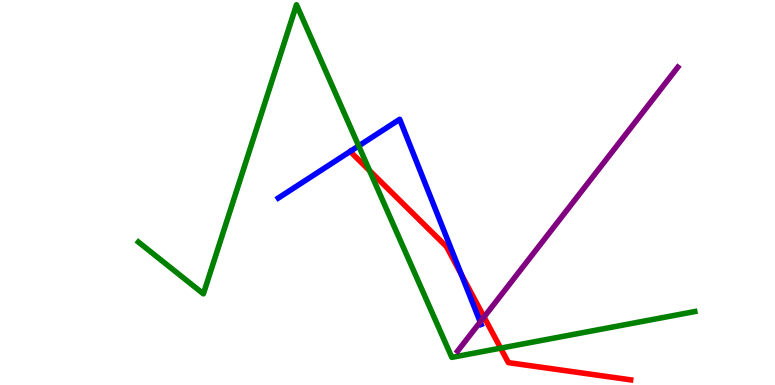[{'lines': ['blue', 'red'], 'intersections': [{'x': 4.52, 'y': 6.07}, {'x': 5.95, 'y': 2.87}]}, {'lines': ['green', 'red'], 'intersections': [{'x': 4.77, 'y': 5.57}, {'x': 6.46, 'y': 0.957}]}, {'lines': ['purple', 'red'], 'intersections': [{'x': 6.25, 'y': 1.77}]}, {'lines': ['blue', 'green'], 'intersections': [{'x': 4.63, 'y': 6.21}]}, {'lines': ['blue', 'purple'], 'intersections': [{'x': 6.2, 'y': 1.64}]}, {'lines': ['green', 'purple'], 'intersections': []}]